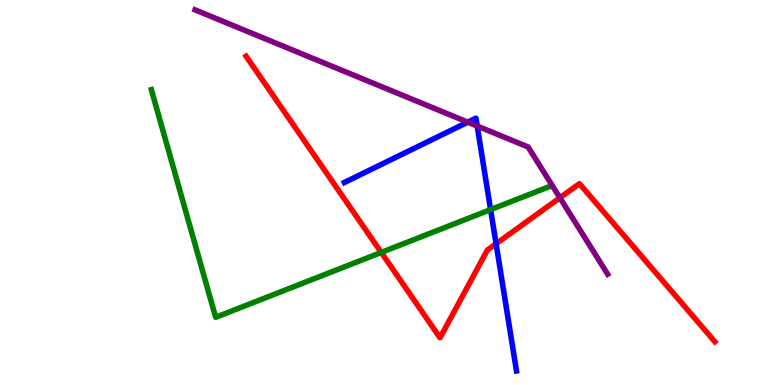[{'lines': ['blue', 'red'], 'intersections': [{'x': 6.4, 'y': 3.67}]}, {'lines': ['green', 'red'], 'intersections': [{'x': 4.92, 'y': 3.44}]}, {'lines': ['purple', 'red'], 'intersections': [{'x': 7.22, 'y': 4.86}]}, {'lines': ['blue', 'green'], 'intersections': [{'x': 6.33, 'y': 4.56}]}, {'lines': ['blue', 'purple'], 'intersections': [{'x': 6.04, 'y': 6.83}, {'x': 6.16, 'y': 6.73}]}, {'lines': ['green', 'purple'], 'intersections': []}]